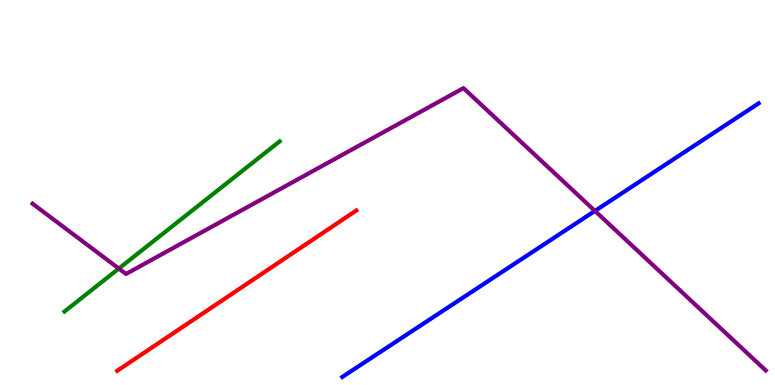[{'lines': ['blue', 'red'], 'intersections': []}, {'lines': ['green', 'red'], 'intersections': []}, {'lines': ['purple', 'red'], 'intersections': []}, {'lines': ['blue', 'green'], 'intersections': []}, {'lines': ['blue', 'purple'], 'intersections': [{'x': 7.68, 'y': 4.52}]}, {'lines': ['green', 'purple'], 'intersections': [{'x': 1.53, 'y': 3.02}]}]